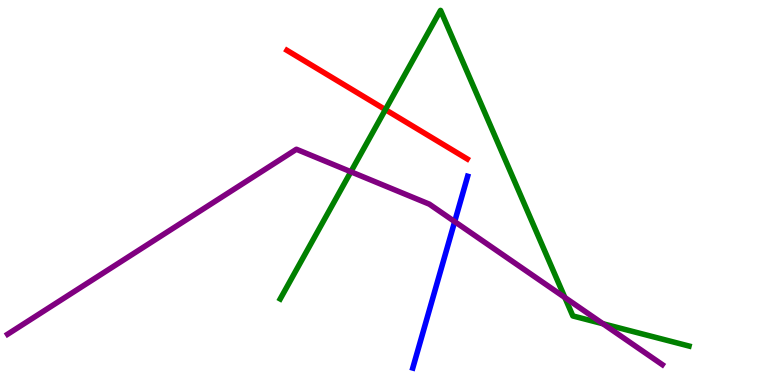[{'lines': ['blue', 'red'], 'intersections': []}, {'lines': ['green', 'red'], 'intersections': [{'x': 4.97, 'y': 7.15}]}, {'lines': ['purple', 'red'], 'intersections': []}, {'lines': ['blue', 'green'], 'intersections': []}, {'lines': ['blue', 'purple'], 'intersections': [{'x': 5.87, 'y': 4.24}]}, {'lines': ['green', 'purple'], 'intersections': [{'x': 4.53, 'y': 5.54}, {'x': 7.29, 'y': 2.27}, {'x': 7.78, 'y': 1.59}]}]